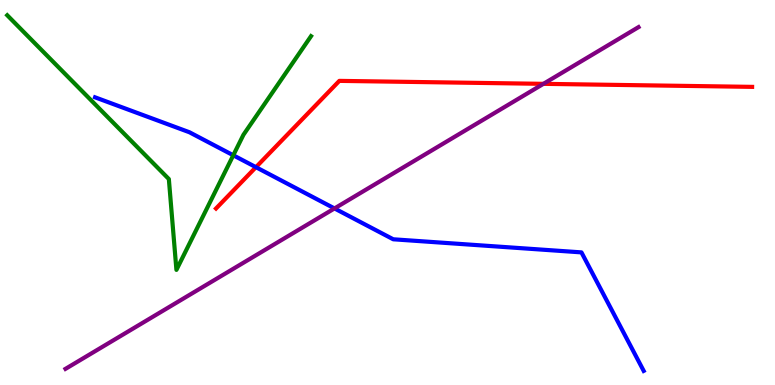[{'lines': ['blue', 'red'], 'intersections': [{'x': 3.3, 'y': 5.66}]}, {'lines': ['green', 'red'], 'intersections': []}, {'lines': ['purple', 'red'], 'intersections': [{'x': 7.01, 'y': 7.82}]}, {'lines': ['blue', 'green'], 'intersections': [{'x': 3.01, 'y': 5.97}]}, {'lines': ['blue', 'purple'], 'intersections': [{'x': 4.32, 'y': 4.59}]}, {'lines': ['green', 'purple'], 'intersections': []}]